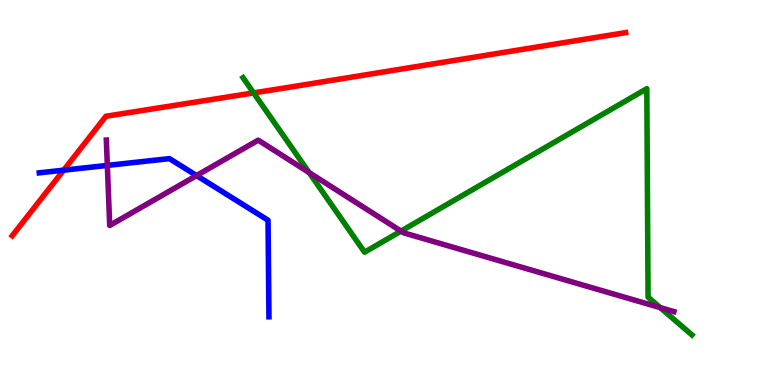[{'lines': ['blue', 'red'], 'intersections': [{'x': 0.821, 'y': 5.58}]}, {'lines': ['green', 'red'], 'intersections': [{'x': 3.27, 'y': 7.59}]}, {'lines': ['purple', 'red'], 'intersections': []}, {'lines': ['blue', 'green'], 'intersections': []}, {'lines': ['blue', 'purple'], 'intersections': [{'x': 1.38, 'y': 5.7}, {'x': 2.54, 'y': 5.44}]}, {'lines': ['green', 'purple'], 'intersections': [{'x': 3.99, 'y': 5.52}, {'x': 5.17, 'y': 4.0}, {'x': 8.52, 'y': 2.01}]}]